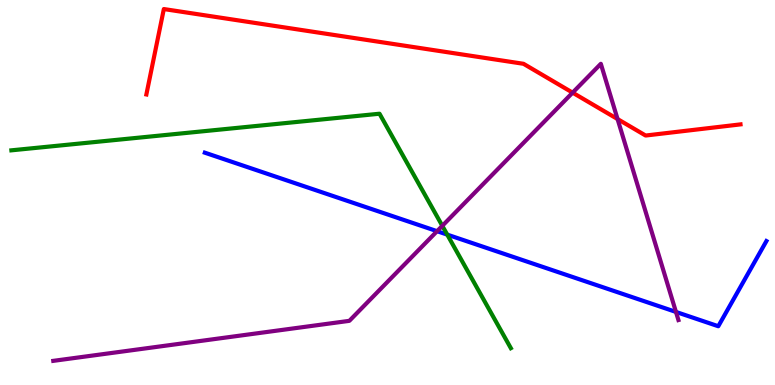[{'lines': ['blue', 'red'], 'intersections': []}, {'lines': ['green', 'red'], 'intersections': []}, {'lines': ['purple', 'red'], 'intersections': [{'x': 7.39, 'y': 7.59}, {'x': 7.97, 'y': 6.91}]}, {'lines': ['blue', 'green'], 'intersections': [{'x': 5.77, 'y': 3.91}]}, {'lines': ['blue', 'purple'], 'intersections': [{'x': 5.64, 'y': 4.0}, {'x': 8.72, 'y': 1.9}]}, {'lines': ['green', 'purple'], 'intersections': [{'x': 5.71, 'y': 4.13}]}]